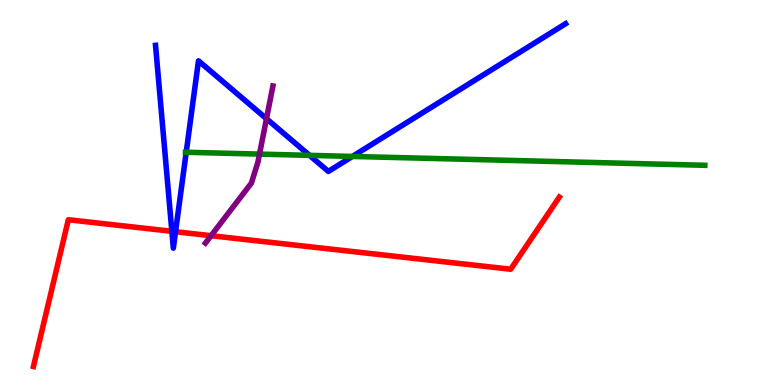[{'lines': ['blue', 'red'], 'intersections': [{'x': 2.22, 'y': 3.99}, {'x': 2.27, 'y': 3.98}]}, {'lines': ['green', 'red'], 'intersections': []}, {'lines': ['purple', 'red'], 'intersections': [{'x': 2.72, 'y': 3.88}]}, {'lines': ['blue', 'green'], 'intersections': [{'x': 2.4, 'y': 6.05}, {'x': 3.99, 'y': 5.96}, {'x': 4.55, 'y': 5.94}]}, {'lines': ['blue', 'purple'], 'intersections': [{'x': 3.44, 'y': 6.92}]}, {'lines': ['green', 'purple'], 'intersections': [{'x': 3.35, 'y': 6.0}]}]